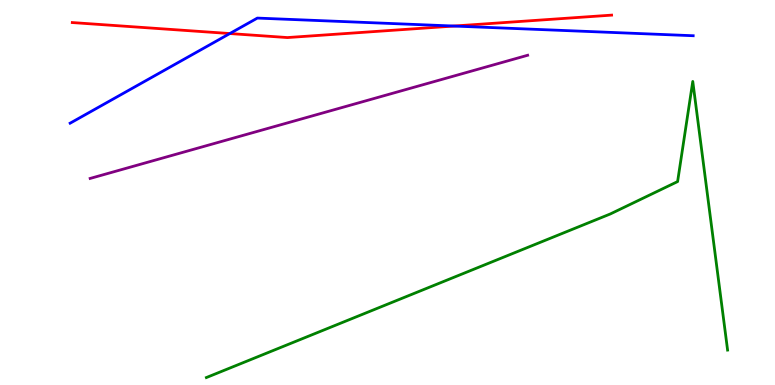[{'lines': ['blue', 'red'], 'intersections': [{'x': 2.97, 'y': 9.13}, {'x': 5.86, 'y': 9.32}]}, {'lines': ['green', 'red'], 'intersections': []}, {'lines': ['purple', 'red'], 'intersections': []}, {'lines': ['blue', 'green'], 'intersections': []}, {'lines': ['blue', 'purple'], 'intersections': []}, {'lines': ['green', 'purple'], 'intersections': []}]